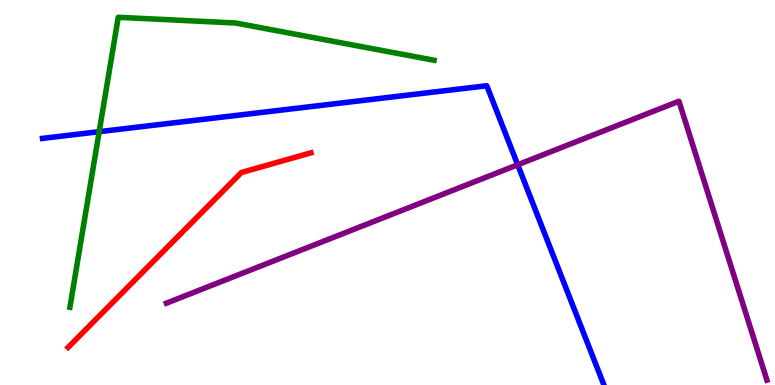[{'lines': ['blue', 'red'], 'intersections': []}, {'lines': ['green', 'red'], 'intersections': []}, {'lines': ['purple', 'red'], 'intersections': []}, {'lines': ['blue', 'green'], 'intersections': [{'x': 1.28, 'y': 6.58}]}, {'lines': ['blue', 'purple'], 'intersections': [{'x': 6.68, 'y': 5.72}]}, {'lines': ['green', 'purple'], 'intersections': []}]